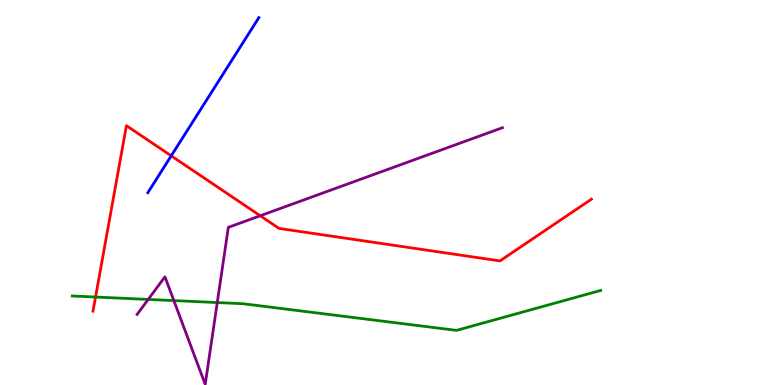[{'lines': ['blue', 'red'], 'intersections': [{'x': 2.21, 'y': 5.95}]}, {'lines': ['green', 'red'], 'intersections': [{'x': 1.23, 'y': 2.28}]}, {'lines': ['purple', 'red'], 'intersections': [{'x': 3.36, 'y': 4.4}]}, {'lines': ['blue', 'green'], 'intersections': []}, {'lines': ['blue', 'purple'], 'intersections': []}, {'lines': ['green', 'purple'], 'intersections': [{'x': 1.91, 'y': 2.22}, {'x': 2.24, 'y': 2.19}, {'x': 2.8, 'y': 2.14}]}]